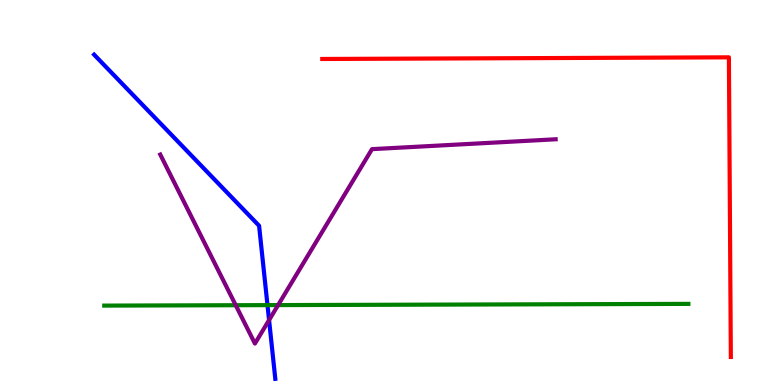[{'lines': ['blue', 'red'], 'intersections': []}, {'lines': ['green', 'red'], 'intersections': []}, {'lines': ['purple', 'red'], 'intersections': []}, {'lines': ['blue', 'green'], 'intersections': [{'x': 3.45, 'y': 2.07}]}, {'lines': ['blue', 'purple'], 'intersections': [{'x': 3.47, 'y': 1.69}]}, {'lines': ['green', 'purple'], 'intersections': [{'x': 3.04, 'y': 2.07}, {'x': 3.59, 'y': 2.08}]}]